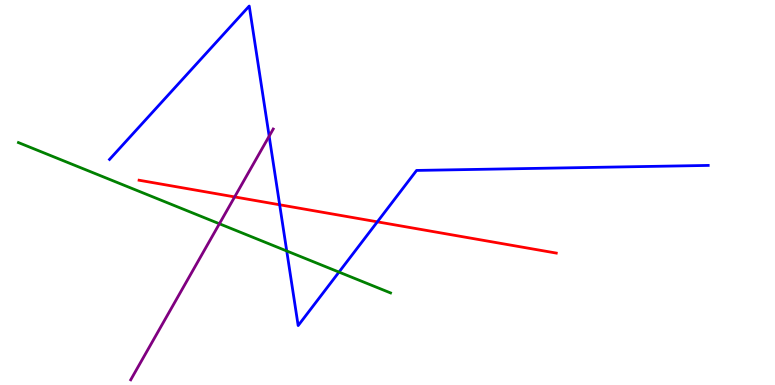[{'lines': ['blue', 'red'], 'intersections': [{'x': 3.61, 'y': 4.68}, {'x': 4.87, 'y': 4.24}]}, {'lines': ['green', 'red'], 'intersections': []}, {'lines': ['purple', 'red'], 'intersections': [{'x': 3.03, 'y': 4.89}]}, {'lines': ['blue', 'green'], 'intersections': [{'x': 3.7, 'y': 3.48}, {'x': 4.37, 'y': 2.93}]}, {'lines': ['blue', 'purple'], 'intersections': [{'x': 3.47, 'y': 6.46}]}, {'lines': ['green', 'purple'], 'intersections': [{'x': 2.83, 'y': 4.19}]}]